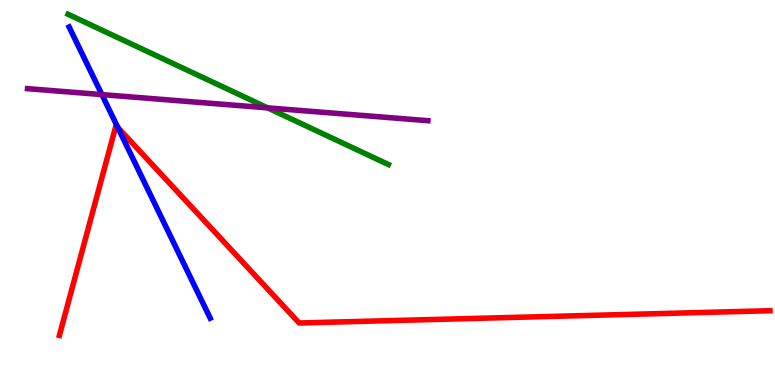[{'lines': ['blue', 'red'], 'intersections': [{'x': 1.52, 'y': 6.69}]}, {'lines': ['green', 'red'], 'intersections': []}, {'lines': ['purple', 'red'], 'intersections': []}, {'lines': ['blue', 'green'], 'intersections': []}, {'lines': ['blue', 'purple'], 'intersections': [{'x': 1.31, 'y': 7.54}]}, {'lines': ['green', 'purple'], 'intersections': [{'x': 3.45, 'y': 7.2}]}]